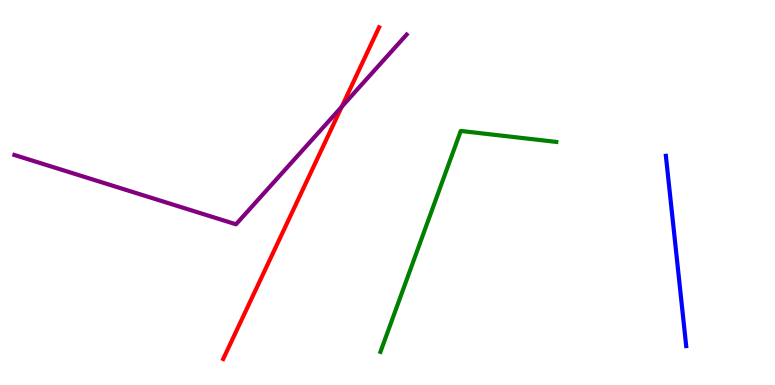[{'lines': ['blue', 'red'], 'intersections': []}, {'lines': ['green', 'red'], 'intersections': []}, {'lines': ['purple', 'red'], 'intersections': [{'x': 4.41, 'y': 7.23}]}, {'lines': ['blue', 'green'], 'intersections': []}, {'lines': ['blue', 'purple'], 'intersections': []}, {'lines': ['green', 'purple'], 'intersections': []}]